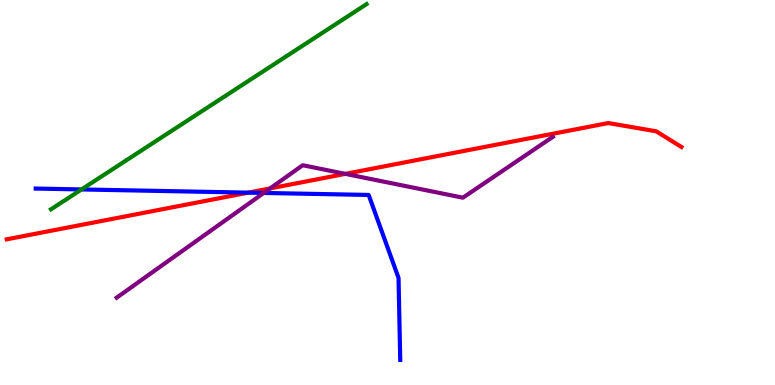[{'lines': ['blue', 'red'], 'intersections': [{'x': 3.2, 'y': 5.0}]}, {'lines': ['green', 'red'], 'intersections': []}, {'lines': ['purple', 'red'], 'intersections': [{'x': 3.49, 'y': 5.11}, {'x': 4.46, 'y': 5.48}]}, {'lines': ['blue', 'green'], 'intersections': [{'x': 1.05, 'y': 5.08}]}, {'lines': ['blue', 'purple'], 'intersections': [{'x': 3.4, 'y': 4.99}]}, {'lines': ['green', 'purple'], 'intersections': []}]